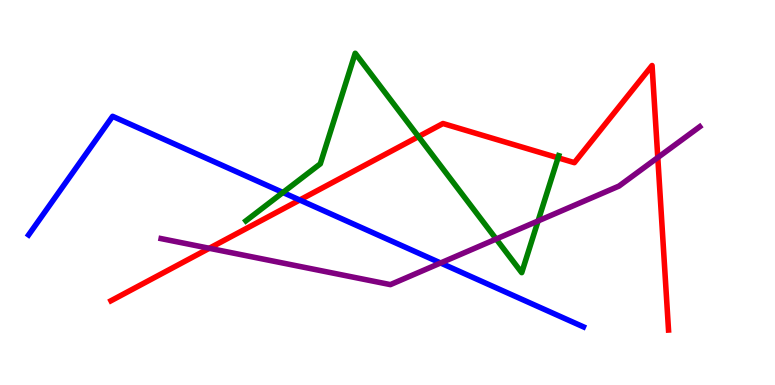[{'lines': ['blue', 'red'], 'intersections': [{'x': 3.87, 'y': 4.81}]}, {'lines': ['green', 'red'], 'intersections': [{'x': 5.4, 'y': 6.45}, {'x': 7.2, 'y': 5.9}]}, {'lines': ['purple', 'red'], 'intersections': [{'x': 2.7, 'y': 3.55}, {'x': 8.49, 'y': 5.91}]}, {'lines': ['blue', 'green'], 'intersections': [{'x': 3.65, 'y': 5.0}]}, {'lines': ['blue', 'purple'], 'intersections': [{'x': 5.68, 'y': 3.17}]}, {'lines': ['green', 'purple'], 'intersections': [{'x': 6.4, 'y': 3.79}, {'x': 6.94, 'y': 4.26}]}]